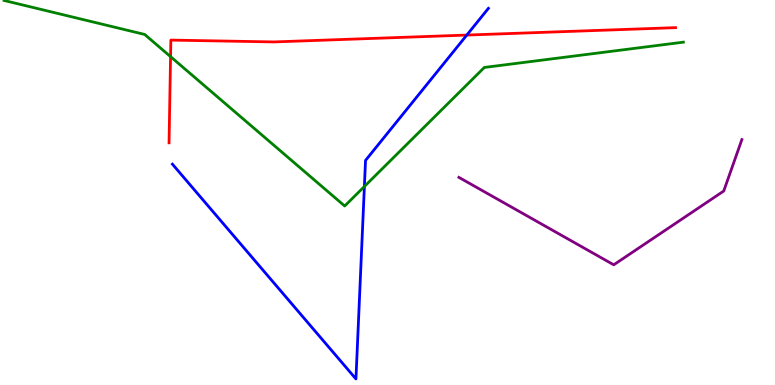[{'lines': ['blue', 'red'], 'intersections': [{'x': 6.02, 'y': 9.09}]}, {'lines': ['green', 'red'], 'intersections': [{'x': 2.2, 'y': 8.53}]}, {'lines': ['purple', 'red'], 'intersections': []}, {'lines': ['blue', 'green'], 'intersections': [{'x': 4.7, 'y': 5.16}]}, {'lines': ['blue', 'purple'], 'intersections': []}, {'lines': ['green', 'purple'], 'intersections': []}]